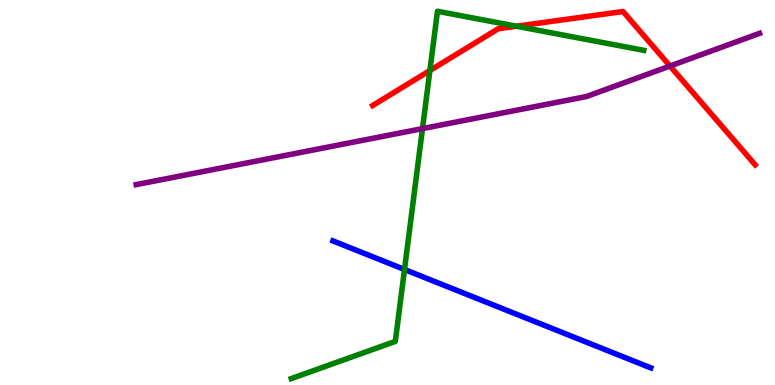[{'lines': ['blue', 'red'], 'intersections': []}, {'lines': ['green', 'red'], 'intersections': [{'x': 5.55, 'y': 8.17}, {'x': 6.66, 'y': 9.32}]}, {'lines': ['purple', 'red'], 'intersections': [{'x': 8.65, 'y': 8.29}]}, {'lines': ['blue', 'green'], 'intersections': [{'x': 5.22, 'y': 3.0}]}, {'lines': ['blue', 'purple'], 'intersections': []}, {'lines': ['green', 'purple'], 'intersections': [{'x': 5.45, 'y': 6.66}]}]